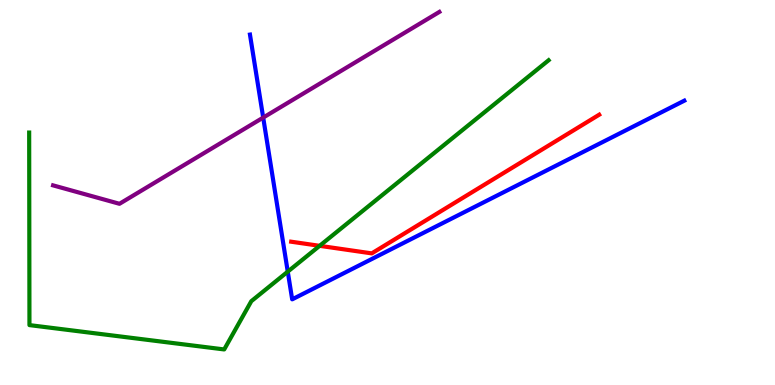[{'lines': ['blue', 'red'], 'intersections': []}, {'lines': ['green', 'red'], 'intersections': [{'x': 4.12, 'y': 3.61}]}, {'lines': ['purple', 'red'], 'intersections': []}, {'lines': ['blue', 'green'], 'intersections': [{'x': 3.71, 'y': 2.94}]}, {'lines': ['blue', 'purple'], 'intersections': [{'x': 3.4, 'y': 6.95}]}, {'lines': ['green', 'purple'], 'intersections': []}]